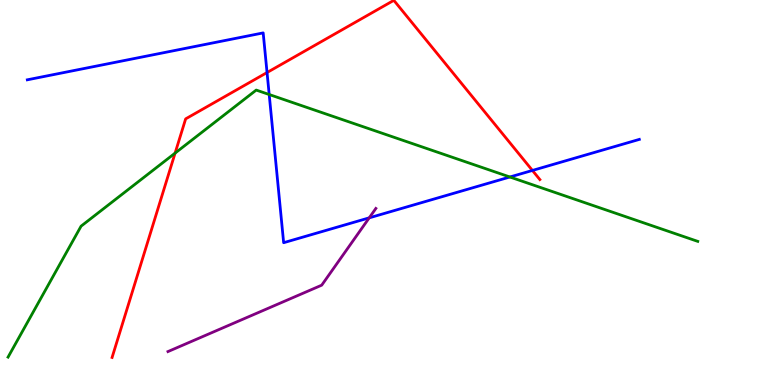[{'lines': ['blue', 'red'], 'intersections': [{'x': 3.45, 'y': 8.12}, {'x': 6.87, 'y': 5.57}]}, {'lines': ['green', 'red'], 'intersections': [{'x': 2.26, 'y': 6.02}]}, {'lines': ['purple', 'red'], 'intersections': []}, {'lines': ['blue', 'green'], 'intersections': [{'x': 3.47, 'y': 7.55}, {'x': 6.58, 'y': 5.4}]}, {'lines': ['blue', 'purple'], 'intersections': [{'x': 4.76, 'y': 4.34}]}, {'lines': ['green', 'purple'], 'intersections': []}]